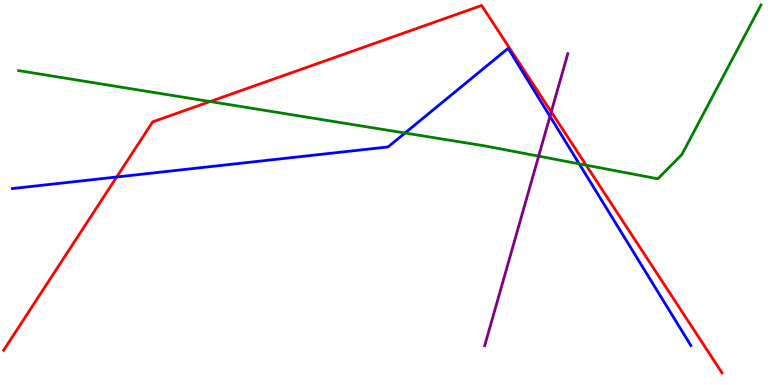[{'lines': ['blue', 'red'], 'intersections': [{'x': 1.51, 'y': 5.4}]}, {'lines': ['green', 'red'], 'intersections': [{'x': 2.71, 'y': 7.36}, {'x': 7.56, 'y': 5.71}]}, {'lines': ['purple', 'red'], 'intersections': [{'x': 7.11, 'y': 7.09}]}, {'lines': ['blue', 'green'], 'intersections': [{'x': 5.23, 'y': 6.55}, {'x': 7.47, 'y': 5.74}]}, {'lines': ['blue', 'purple'], 'intersections': [{'x': 7.1, 'y': 6.98}]}, {'lines': ['green', 'purple'], 'intersections': [{'x': 6.95, 'y': 5.94}]}]